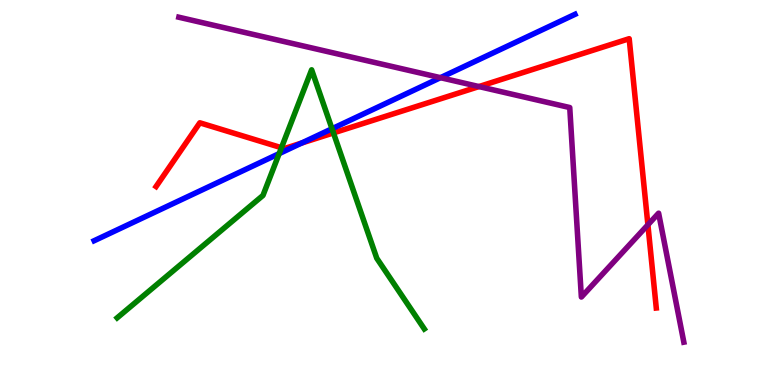[{'lines': ['blue', 'red'], 'intersections': [{'x': 3.89, 'y': 6.28}]}, {'lines': ['green', 'red'], 'intersections': [{'x': 3.63, 'y': 6.16}, {'x': 4.3, 'y': 6.55}]}, {'lines': ['purple', 'red'], 'intersections': [{'x': 6.18, 'y': 7.75}, {'x': 8.36, 'y': 4.16}]}, {'lines': ['blue', 'green'], 'intersections': [{'x': 3.6, 'y': 6.01}, {'x': 4.28, 'y': 6.66}]}, {'lines': ['blue', 'purple'], 'intersections': [{'x': 5.68, 'y': 7.98}]}, {'lines': ['green', 'purple'], 'intersections': []}]